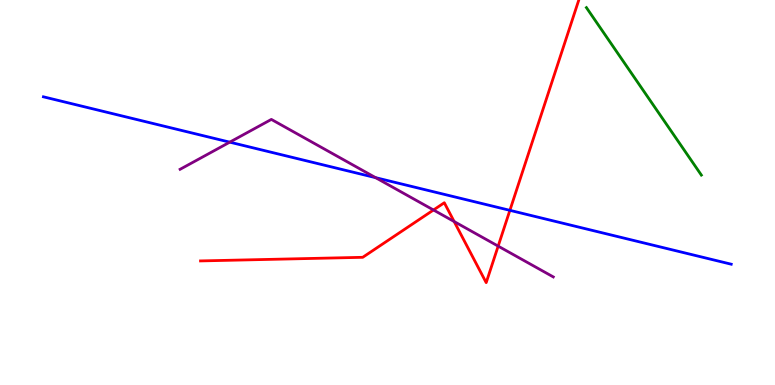[{'lines': ['blue', 'red'], 'intersections': [{'x': 6.58, 'y': 4.54}]}, {'lines': ['green', 'red'], 'intersections': []}, {'lines': ['purple', 'red'], 'intersections': [{'x': 5.59, 'y': 4.55}, {'x': 5.86, 'y': 4.25}, {'x': 6.43, 'y': 3.61}]}, {'lines': ['blue', 'green'], 'intersections': []}, {'lines': ['blue', 'purple'], 'intersections': [{'x': 2.96, 'y': 6.31}, {'x': 4.85, 'y': 5.39}]}, {'lines': ['green', 'purple'], 'intersections': []}]